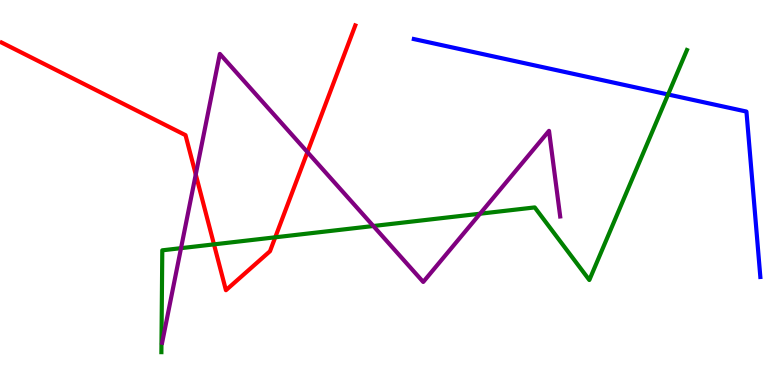[{'lines': ['blue', 'red'], 'intersections': []}, {'lines': ['green', 'red'], 'intersections': [{'x': 2.76, 'y': 3.65}, {'x': 3.55, 'y': 3.84}]}, {'lines': ['purple', 'red'], 'intersections': [{'x': 2.53, 'y': 5.47}, {'x': 3.97, 'y': 6.05}]}, {'lines': ['blue', 'green'], 'intersections': [{'x': 8.62, 'y': 7.55}]}, {'lines': ['blue', 'purple'], 'intersections': []}, {'lines': ['green', 'purple'], 'intersections': [{'x': 2.34, 'y': 3.55}, {'x': 4.82, 'y': 4.13}, {'x': 6.19, 'y': 4.45}]}]